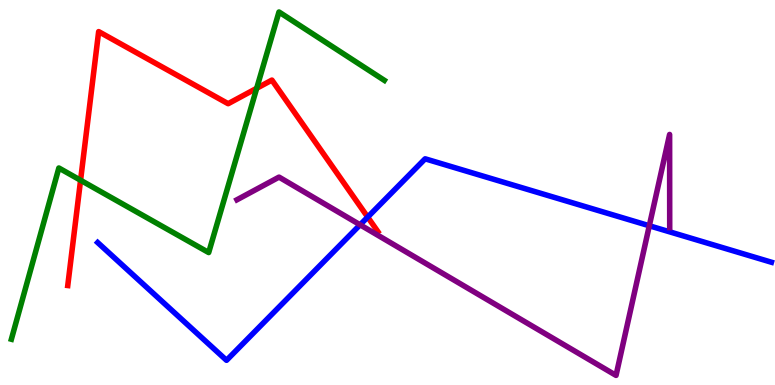[{'lines': ['blue', 'red'], 'intersections': [{'x': 4.74, 'y': 4.36}]}, {'lines': ['green', 'red'], 'intersections': [{'x': 1.04, 'y': 5.32}, {'x': 3.31, 'y': 7.71}]}, {'lines': ['purple', 'red'], 'intersections': []}, {'lines': ['blue', 'green'], 'intersections': []}, {'lines': ['blue', 'purple'], 'intersections': [{'x': 4.65, 'y': 4.16}, {'x': 8.38, 'y': 4.14}]}, {'lines': ['green', 'purple'], 'intersections': []}]